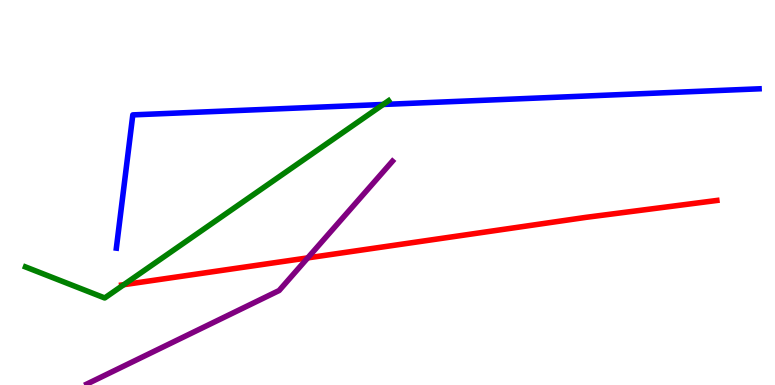[{'lines': ['blue', 'red'], 'intersections': []}, {'lines': ['green', 'red'], 'intersections': [{'x': 1.6, 'y': 2.61}]}, {'lines': ['purple', 'red'], 'intersections': [{'x': 3.97, 'y': 3.3}]}, {'lines': ['blue', 'green'], 'intersections': [{'x': 4.94, 'y': 7.29}]}, {'lines': ['blue', 'purple'], 'intersections': []}, {'lines': ['green', 'purple'], 'intersections': []}]